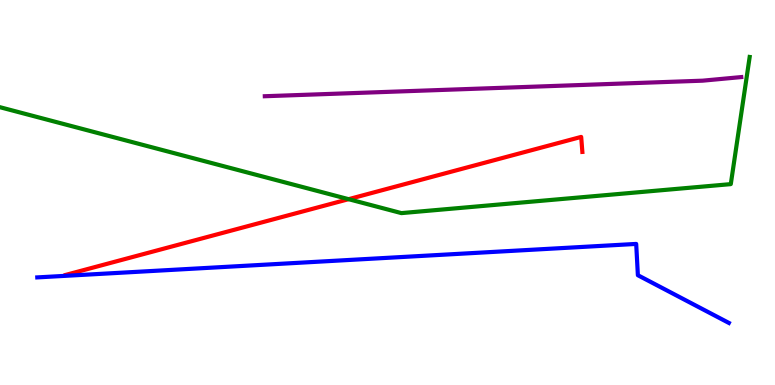[{'lines': ['blue', 'red'], 'intersections': []}, {'lines': ['green', 'red'], 'intersections': [{'x': 4.5, 'y': 4.83}]}, {'lines': ['purple', 'red'], 'intersections': []}, {'lines': ['blue', 'green'], 'intersections': []}, {'lines': ['blue', 'purple'], 'intersections': []}, {'lines': ['green', 'purple'], 'intersections': []}]